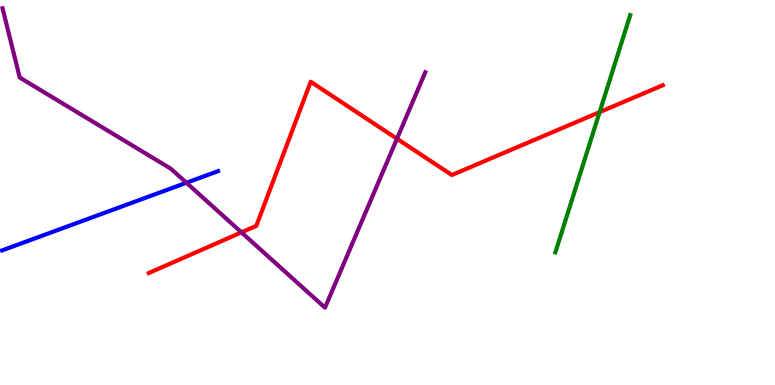[{'lines': ['blue', 'red'], 'intersections': []}, {'lines': ['green', 'red'], 'intersections': [{'x': 7.74, 'y': 7.09}]}, {'lines': ['purple', 'red'], 'intersections': [{'x': 3.12, 'y': 3.96}, {'x': 5.12, 'y': 6.4}]}, {'lines': ['blue', 'green'], 'intersections': []}, {'lines': ['blue', 'purple'], 'intersections': [{'x': 2.41, 'y': 5.25}]}, {'lines': ['green', 'purple'], 'intersections': []}]